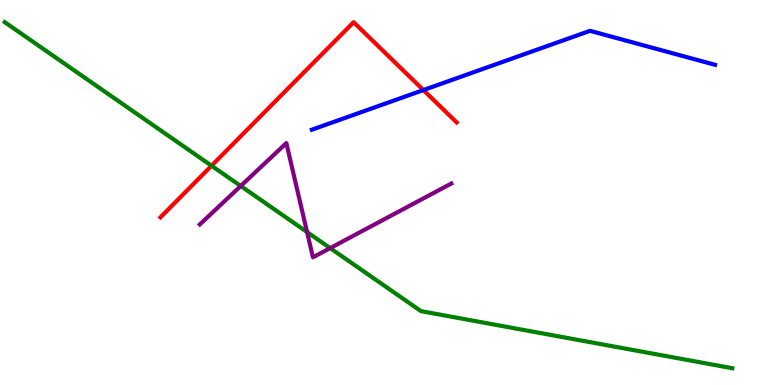[{'lines': ['blue', 'red'], 'intersections': [{'x': 5.46, 'y': 7.66}]}, {'lines': ['green', 'red'], 'intersections': [{'x': 2.73, 'y': 5.7}]}, {'lines': ['purple', 'red'], 'intersections': []}, {'lines': ['blue', 'green'], 'intersections': []}, {'lines': ['blue', 'purple'], 'intersections': []}, {'lines': ['green', 'purple'], 'intersections': [{'x': 3.11, 'y': 5.17}, {'x': 3.96, 'y': 3.97}, {'x': 4.26, 'y': 3.56}]}]